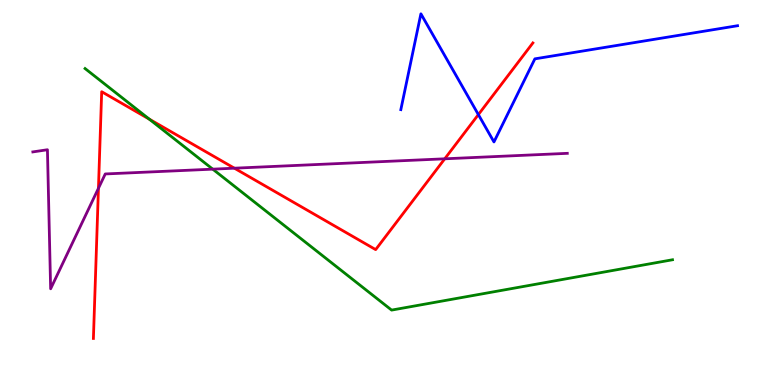[{'lines': ['blue', 'red'], 'intersections': [{'x': 6.17, 'y': 7.02}]}, {'lines': ['green', 'red'], 'intersections': [{'x': 1.93, 'y': 6.9}]}, {'lines': ['purple', 'red'], 'intersections': [{'x': 1.27, 'y': 5.11}, {'x': 3.02, 'y': 5.63}, {'x': 5.74, 'y': 5.88}]}, {'lines': ['blue', 'green'], 'intersections': []}, {'lines': ['blue', 'purple'], 'intersections': []}, {'lines': ['green', 'purple'], 'intersections': [{'x': 2.75, 'y': 5.61}]}]